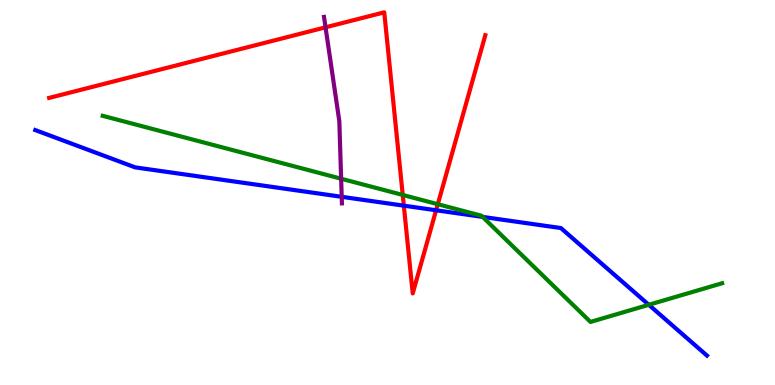[{'lines': ['blue', 'red'], 'intersections': [{'x': 5.21, 'y': 4.66}, {'x': 5.63, 'y': 4.54}]}, {'lines': ['green', 'red'], 'intersections': [{'x': 5.2, 'y': 4.94}, {'x': 5.65, 'y': 4.7}]}, {'lines': ['purple', 'red'], 'intersections': [{'x': 4.2, 'y': 9.29}]}, {'lines': ['blue', 'green'], 'intersections': [{'x': 6.23, 'y': 4.37}, {'x': 8.37, 'y': 2.08}]}, {'lines': ['blue', 'purple'], 'intersections': [{'x': 4.41, 'y': 4.89}]}, {'lines': ['green', 'purple'], 'intersections': [{'x': 4.4, 'y': 5.36}]}]